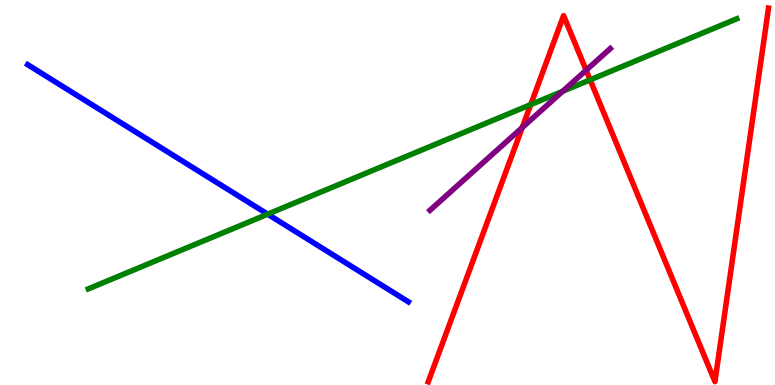[{'lines': ['blue', 'red'], 'intersections': []}, {'lines': ['green', 'red'], 'intersections': [{'x': 6.85, 'y': 7.28}, {'x': 7.61, 'y': 7.93}]}, {'lines': ['purple', 'red'], 'intersections': [{'x': 6.74, 'y': 6.69}, {'x': 7.56, 'y': 8.18}]}, {'lines': ['blue', 'green'], 'intersections': [{'x': 3.45, 'y': 4.44}]}, {'lines': ['blue', 'purple'], 'intersections': []}, {'lines': ['green', 'purple'], 'intersections': [{'x': 7.26, 'y': 7.63}]}]